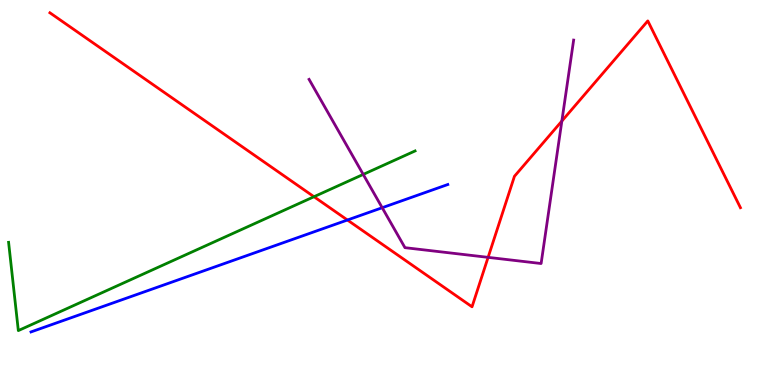[{'lines': ['blue', 'red'], 'intersections': [{'x': 4.48, 'y': 4.29}]}, {'lines': ['green', 'red'], 'intersections': [{'x': 4.05, 'y': 4.89}]}, {'lines': ['purple', 'red'], 'intersections': [{'x': 6.3, 'y': 3.32}, {'x': 7.25, 'y': 6.86}]}, {'lines': ['blue', 'green'], 'intersections': []}, {'lines': ['blue', 'purple'], 'intersections': [{'x': 4.93, 'y': 4.6}]}, {'lines': ['green', 'purple'], 'intersections': [{'x': 4.69, 'y': 5.47}]}]